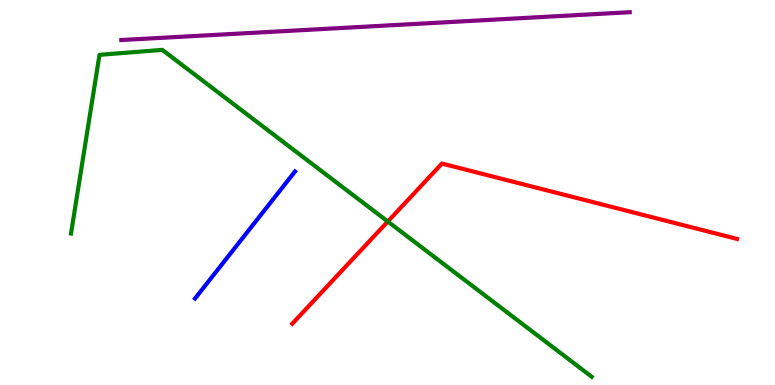[{'lines': ['blue', 'red'], 'intersections': []}, {'lines': ['green', 'red'], 'intersections': [{'x': 5.0, 'y': 4.25}]}, {'lines': ['purple', 'red'], 'intersections': []}, {'lines': ['blue', 'green'], 'intersections': []}, {'lines': ['blue', 'purple'], 'intersections': []}, {'lines': ['green', 'purple'], 'intersections': []}]